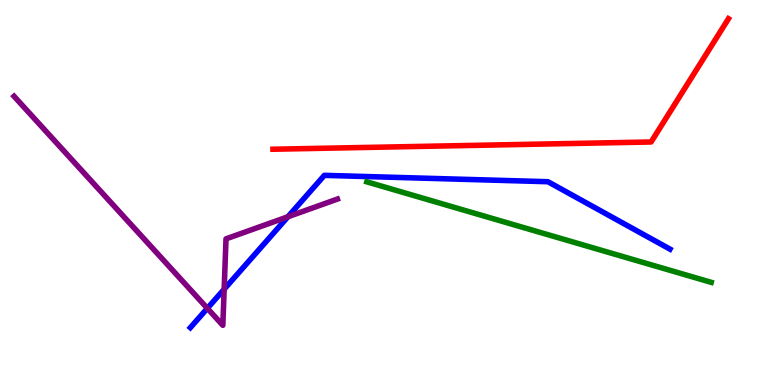[{'lines': ['blue', 'red'], 'intersections': []}, {'lines': ['green', 'red'], 'intersections': []}, {'lines': ['purple', 'red'], 'intersections': []}, {'lines': ['blue', 'green'], 'intersections': []}, {'lines': ['blue', 'purple'], 'intersections': [{'x': 2.68, 'y': 1.99}, {'x': 2.89, 'y': 2.49}, {'x': 3.72, 'y': 4.37}]}, {'lines': ['green', 'purple'], 'intersections': []}]